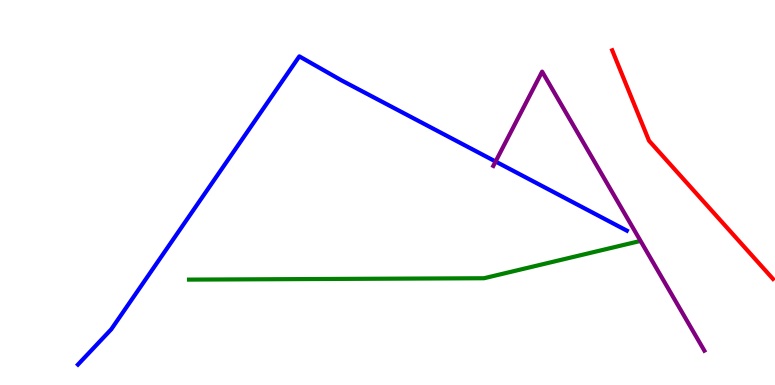[{'lines': ['blue', 'red'], 'intersections': []}, {'lines': ['green', 'red'], 'intersections': []}, {'lines': ['purple', 'red'], 'intersections': []}, {'lines': ['blue', 'green'], 'intersections': []}, {'lines': ['blue', 'purple'], 'intersections': [{'x': 6.39, 'y': 5.8}]}, {'lines': ['green', 'purple'], 'intersections': []}]